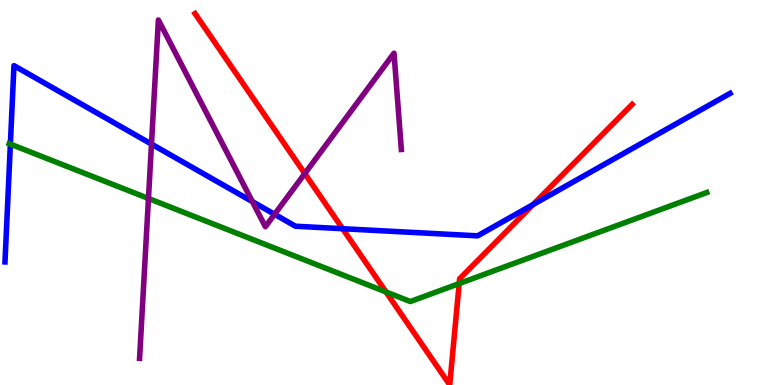[{'lines': ['blue', 'red'], 'intersections': [{'x': 4.42, 'y': 4.06}, {'x': 6.88, 'y': 4.69}]}, {'lines': ['green', 'red'], 'intersections': [{'x': 4.98, 'y': 2.42}, {'x': 5.92, 'y': 2.63}]}, {'lines': ['purple', 'red'], 'intersections': [{'x': 3.93, 'y': 5.49}]}, {'lines': ['blue', 'green'], 'intersections': [{'x': 0.134, 'y': 6.26}]}, {'lines': ['blue', 'purple'], 'intersections': [{'x': 1.95, 'y': 6.26}, {'x': 3.26, 'y': 4.76}, {'x': 3.54, 'y': 4.43}]}, {'lines': ['green', 'purple'], 'intersections': [{'x': 1.92, 'y': 4.85}]}]